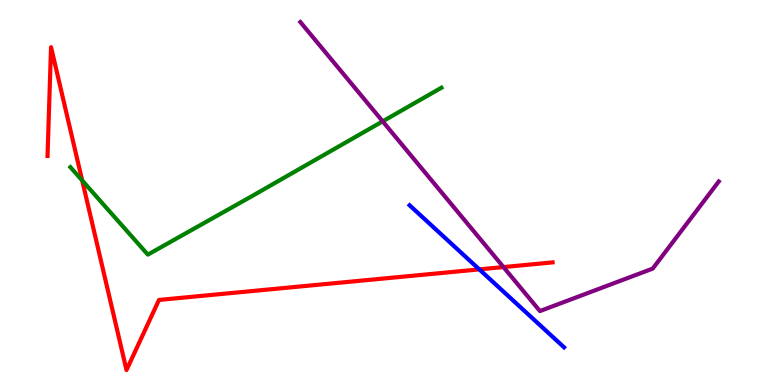[{'lines': ['blue', 'red'], 'intersections': [{'x': 6.18, 'y': 3.0}]}, {'lines': ['green', 'red'], 'intersections': [{'x': 1.06, 'y': 5.31}]}, {'lines': ['purple', 'red'], 'intersections': [{'x': 6.5, 'y': 3.06}]}, {'lines': ['blue', 'green'], 'intersections': []}, {'lines': ['blue', 'purple'], 'intersections': []}, {'lines': ['green', 'purple'], 'intersections': [{'x': 4.94, 'y': 6.85}]}]